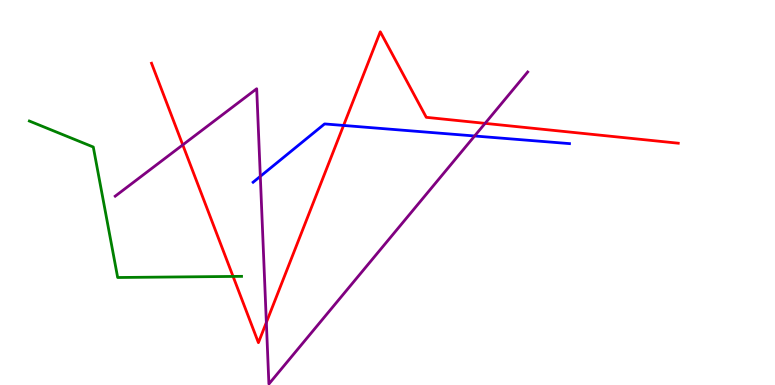[{'lines': ['blue', 'red'], 'intersections': [{'x': 4.43, 'y': 6.74}]}, {'lines': ['green', 'red'], 'intersections': [{'x': 3.01, 'y': 2.82}]}, {'lines': ['purple', 'red'], 'intersections': [{'x': 2.36, 'y': 6.24}, {'x': 3.44, 'y': 1.63}, {'x': 6.26, 'y': 6.8}]}, {'lines': ['blue', 'green'], 'intersections': []}, {'lines': ['blue', 'purple'], 'intersections': [{'x': 3.36, 'y': 5.42}, {'x': 6.12, 'y': 6.47}]}, {'lines': ['green', 'purple'], 'intersections': []}]